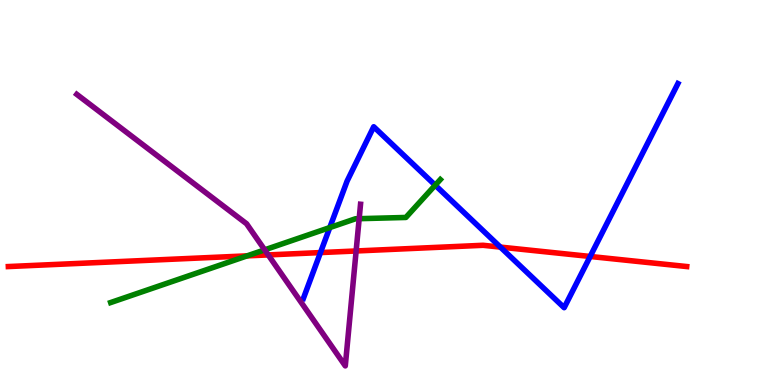[{'lines': ['blue', 'red'], 'intersections': [{'x': 4.13, 'y': 3.44}, {'x': 6.46, 'y': 3.58}, {'x': 7.61, 'y': 3.34}]}, {'lines': ['green', 'red'], 'intersections': [{'x': 3.19, 'y': 3.35}]}, {'lines': ['purple', 'red'], 'intersections': [{'x': 3.46, 'y': 3.38}, {'x': 4.6, 'y': 3.48}]}, {'lines': ['blue', 'green'], 'intersections': [{'x': 4.26, 'y': 4.09}, {'x': 5.62, 'y': 5.19}]}, {'lines': ['blue', 'purple'], 'intersections': []}, {'lines': ['green', 'purple'], 'intersections': [{'x': 3.42, 'y': 3.51}, {'x': 4.63, 'y': 4.32}]}]